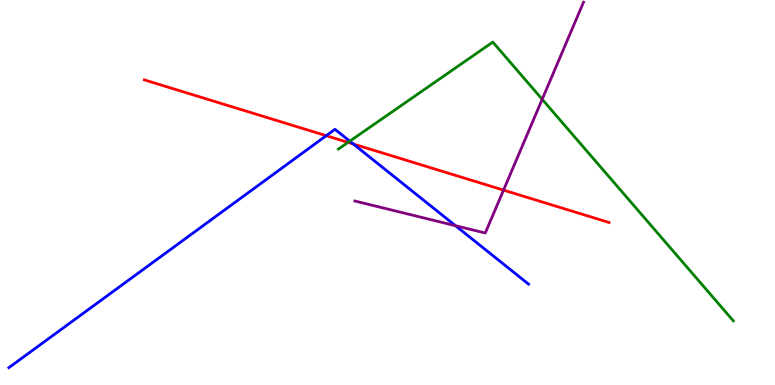[{'lines': ['blue', 'red'], 'intersections': [{'x': 4.21, 'y': 6.48}, {'x': 4.56, 'y': 6.26}]}, {'lines': ['green', 'red'], 'intersections': [{'x': 4.49, 'y': 6.3}]}, {'lines': ['purple', 'red'], 'intersections': [{'x': 6.5, 'y': 5.06}]}, {'lines': ['blue', 'green'], 'intersections': [{'x': 4.51, 'y': 6.33}]}, {'lines': ['blue', 'purple'], 'intersections': [{'x': 5.88, 'y': 4.14}]}, {'lines': ['green', 'purple'], 'intersections': [{'x': 7.0, 'y': 7.42}]}]